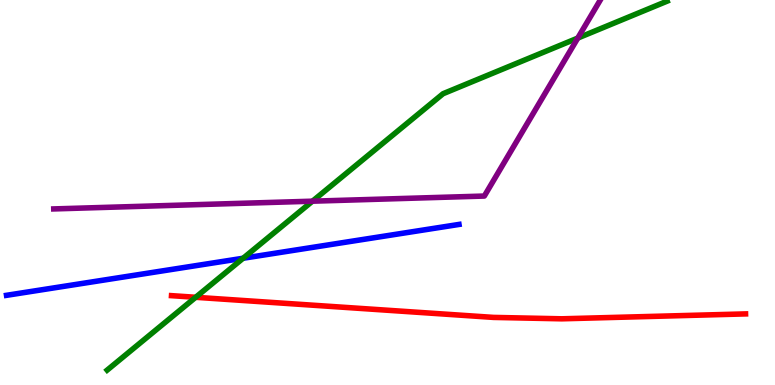[{'lines': ['blue', 'red'], 'intersections': []}, {'lines': ['green', 'red'], 'intersections': [{'x': 2.52, 'y': 2.28}]}, {'lines': ['purple', 'red'], 'intersections': []}, {'lines': ['blue', 'green'], 'intersections': [{'x': 3.14, 'y': 3.29}]}, {'lines': ['blue', 'purple'], 'intersections': []}, {'lines': ['green', 'purple'], 'intersections': [{'x': 4.03, 'y': 4.77}, {'x': 7.46, 'y': 9.01}]}]